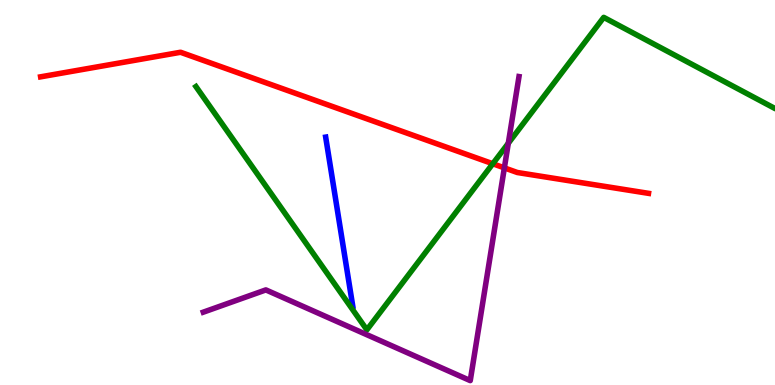[{'lines': ['blue', 'red'], 'intersections': []}, {'lines': ['green', 'red'], 'intersections': [{'x': 6.36, 'y': 5.75}]}, {'lines': ['purple', 'red'], 'intersections': [{'x': 6.51, 'y': 5.64}]}, {'lines': ['blue', 'green'], 'intersections': []}, {'lines': ['blue', 'purple'], 'intersections': []}, {'lines': ['green', 'purple'], 'intersections': [{'x': 6.56, 'y': 6.28}]}]